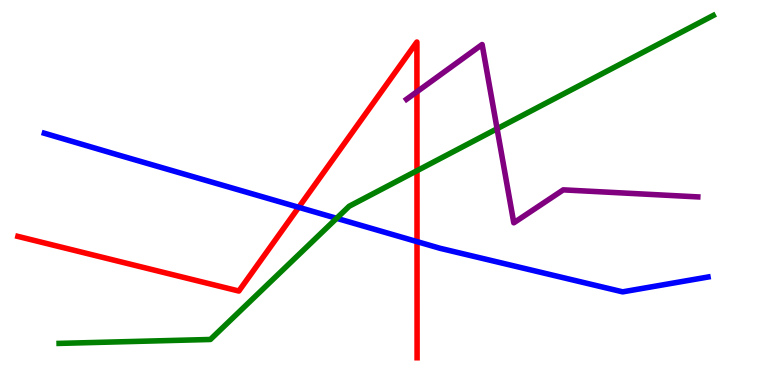[{'lines': ['blue', 'red'], 'intersections': [{'x': 3.85, 'y': 4.62}, {'x': 5.38, 'y': 3.72}]}, {'lines': ['green', 'red'], 'intersections': [{'x': 5.38, 'y': 5.57}]}, {'lines': ['purple', 'red'], 'intersections': [{'x': 5.38, 'y': 7.62}]}, {'lines': ['blue', 'green'], 'intersections': [{'x': 4.34, 'y': 4.33}]}, {'lines': ['blue', 'purple'], 'intersections': []}, {'lines': ['green', 'purple'], 'intersections': [{'x': 6.41, 'y': 6.66}]}]